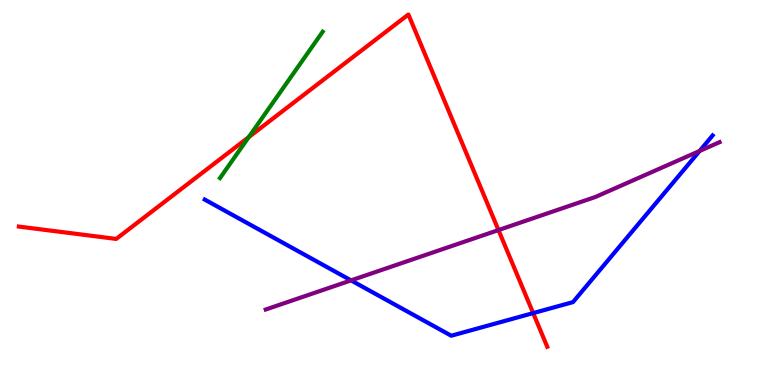[{'lines': ['blue', 'red'], 'intersections': [{'x': 6.88, 'y': 1.87}]}, {'lines': ['green', 'red'], 'intersections': [{'x': 3.21, 'y': 6.44}]}, {'lines': ['purple', 'red'], 'intersections': [{'x': 6.43, 'y': 4.02}]}, {'lines': ['blue', 'green'], 'intersections': []}, {'lines': ['blue', 'purple'], 'intersections': [{'x': 4.53, 'y': 2.72}, {'x': 9.03, 'y': 6.08}]}, {'lines': ['green', 'purple'], 'intersections': []}]